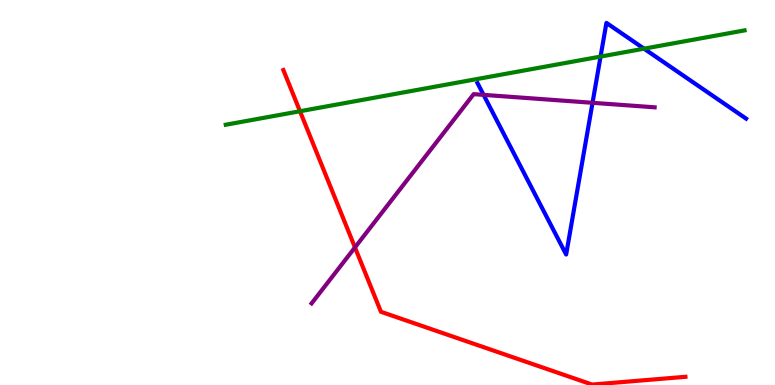[{'lines': ['blue', 'red'], 'intersections': []}, {'lines': ['green', 'red'], 'intersections': [{'x': 3.87, 'y': 7.11}]}, {'lines': ['purple', 'red'], 'intersections': [{'x': 4.58, 'y': 3.57}]}, {'lines': ['blue', 'green'], 'intersections': [{'x': 7.75, 'y': 8.53}, {'x': 8.31, 'y': 8.74}]}, {'lines': ['blue', 'purple'], 'intersections': [{'x': 6.24, 'y': 7.54}, {'x': 7.65, 'y': 7.33}]}, {'lines': ['green', 'purple'], 'intersections': []}]